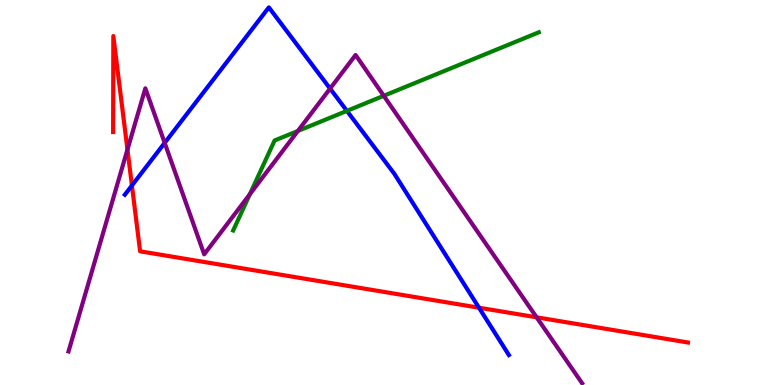[{'lines': ['blue', 'red'], 'intersections': [{'x': 1.7, 'y': 5.18}, {'x': 6.18, 'y': 2.01}]}, {'lines': ['green', 'red'], 'intersections': []}, {'lines': ['purple', 'red'], 'intersections': [{'x': 1.64, 'y': 6.11}, {'x': 6.92, 'y': 1.76}]}, {'lines': ['blue', 'green'], 'intersections': [{'x': 4.48, 'y': 7.12}]}, {'lines': ['blue', 'purple'], 'intersections': [{'x': 2.12, 'y': 6.29}, {'x': 4.26, 'y': 7.7}]}, {'lines': ['green', 'purple'], 'intersections': [{'x': 3.22, 'y': 4.96}, {'x': 3.84, 'y': 6.6}, {'x': 4.95, 'y': 7.51}]}]